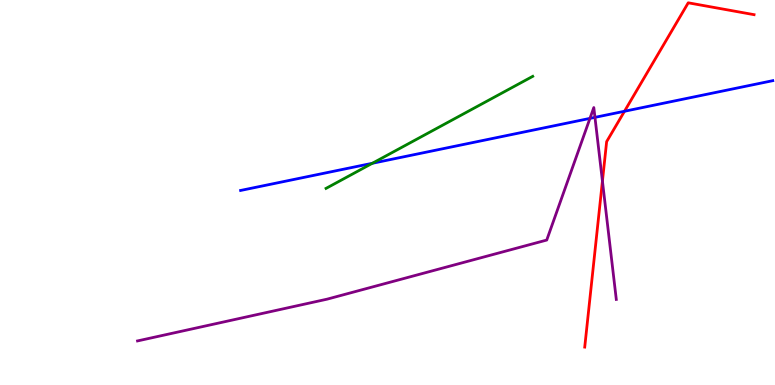[{'lines': ['blue', 'red'], 'intersections': [{'x': 8.06, 'y': 7.11}]}, {'lines': ['green', 'red'], 'intersections': []}, {'lines': ['purple', 'red'], 'intersections': [{'x': 7.77, 'y': 5.3}]}, {'lines': ['blue', 'green'], 'intersections': [{'x': 4.8, 'y': 5.76}]}, {'lines': ['blue', 'purple'], 'intersections': [{'x': 7.61, 'y': 6.93}, {'x': 7.68, 'y': 6.95}]}, {'lines': ['green', 'purple'], 'intersections': []}]